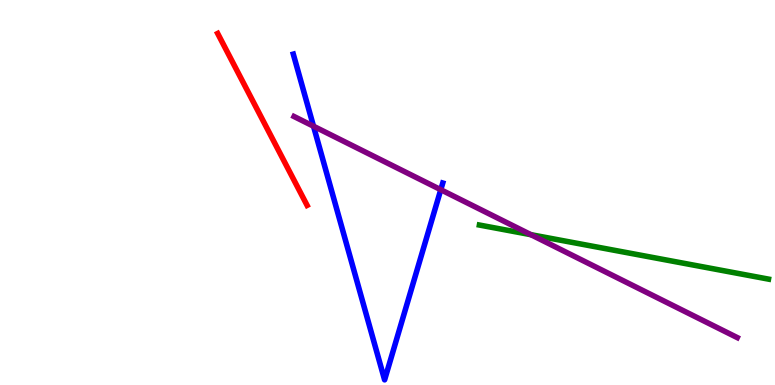[{'lines': ['blue', 'red'], 'intersections': []}, {'lines': ['green', 'red'], 'intersections': []}, {'lines': ['purple', 'red'], 'intersections': []}, {'lines': ['blue', 'green'], 'intersections': []}, {'lines': ['blue', 'purple'], 'intersections': [{'x': 4.05, 'y': 6.72}, {'x': 5.69, 'y': 5.07}]}, {'lines': ['green', 'purple'], 'intersections': [{'x': 6.85, 'y': 3.9}]}]